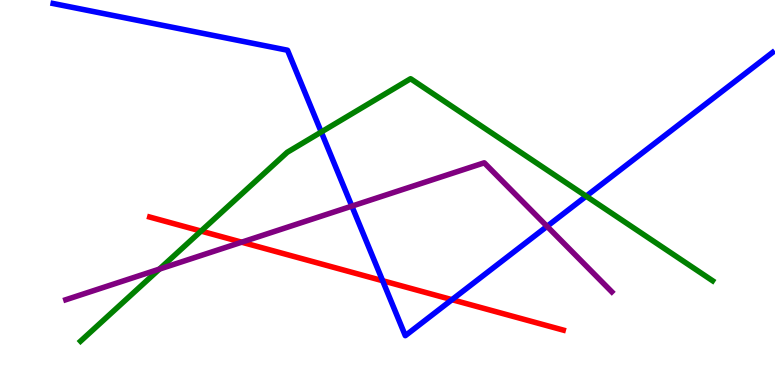[{'lines': ['blue', 'red'], 'intersections': [{'x': 4.94, 'y': 2.71}, {'x': 5.83, 'y': 2.22}]}, {'lines': ['green', 'red'], 'intersections': [{'x': 2.59, 'y': 4.0}]}, {'lines': ['purple', 'red'], 'intersections': [{'x': 3.12, 'y': 3.71}]}, {'lines': ['blue', 'green'], 'intersections': [{'x': 4.15, 'y': 6.57}, {'x': 7.56, 'y': 4.9}]}, {'lines': ['blue', 'purple'], 'intersections': [{'x': 4.54, 'y': 4.65}, {'x': 7.06, 'y': 4.12}]}, {'lines': ['green', 'purple'], 'intersections': [{'x': 2.06, 'y': 3.01}]}]